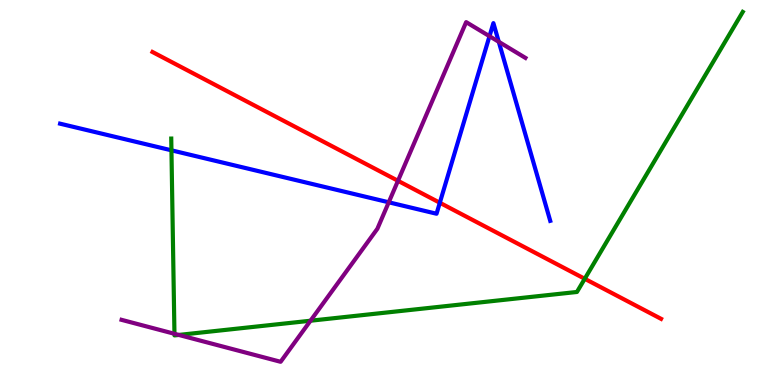[{'lines': ['blue', 'red'], 'intersections': [{'x': 5.68, 'y': 4.73}]}, {'lines': ['green', 'red'], 'intersections': [{'x': 7.55, 'y': 2.76}]}, {'lines': ['purple', 'red'], 'intersections': [{'x': 5.14, 'y': 5.3}]}, {'lines': ['blue', 'green'], 'intersections': [{'x': 2.21, 'y': 6.1}]}, {'lines': ['blue', 'purple'], 'intersections': [{'x': 5.02, 'y': 4.75}, {'x': 6.32, 'y': 9.06}, {'x': 6.44, 'y': 8.91}]}, {'lines': ['green', 'purple'], 'intersections': [{'x': 2.25, 'y': 1.33}, {'x': 2.31, 'y': 1.3}, {'x': 4.01, 'y': 1.67}]}]